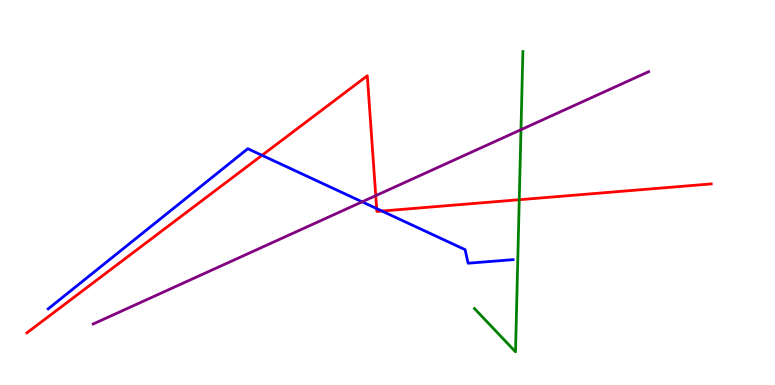[{'lines': ['blue', 'red'], 'intersections': [{'x': 3.38, 'y': 5.97}, {'x': 4.86, 'y': 4.58}, {'x': 4.93, 'y': 4.52}]}, {'lines': ['green', 'red'], 'intersections': [{'x': 6.7, 'y': 4.81}]}, {'lines': ['purple', 'red'], 'intersections': [{'x': 4.85, 'y': 4.92}]}, {'lines': ['blue', 'green'], 'intersections': []}, {'lines': ['blue', 'purple'], 'intersections': [{'x': 4.67, 'y': 4.76}]}, {'lines': ['green', 'purple'], 'intersections': [{'x': 6.72, 'y': 6.63}]}]